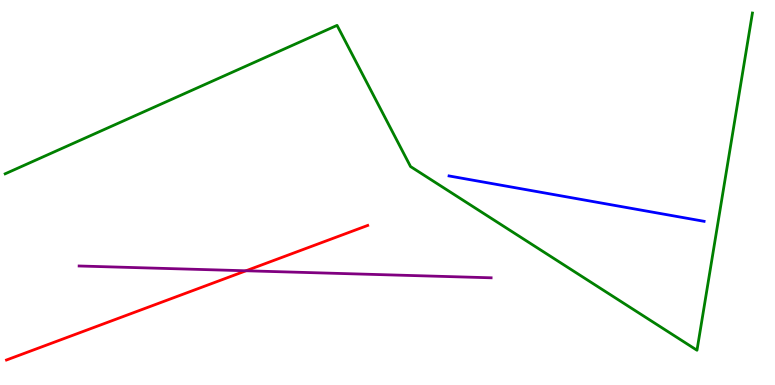[{'lines': ['blue', 'red'], 'intersections': []}, {'lines': ['green', 'red'], 'intersections': []}, {'lines': ['purple', 'red'], 'intersections': [{'x': 3.17, 'y': 2.97}]}, {'lines': ['blue', 'green'], 'intersections': []}, {'lines': ['blue', 'purple'], 'intersections': []}, {'lines': ['green', 'purple'], 'intersections': []}]